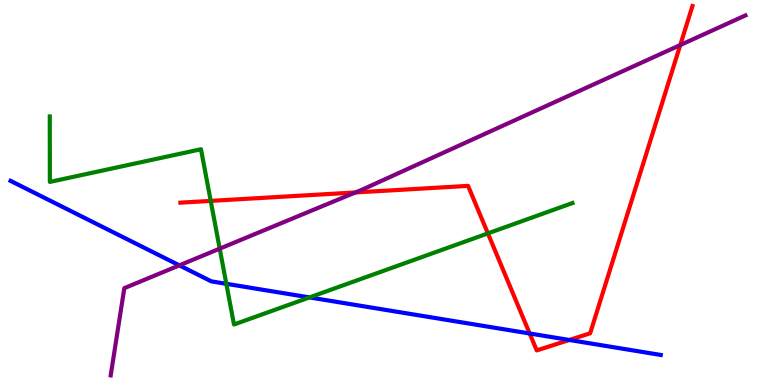[{'lines': ['blue', 'red'], 'intersections': [{'x': 6.83, 'y': 1.34}, {'x': 7.35, 'y': 1.17}]}, {'lines': ['green', 'red'], 'intersections': [{'x': 2.72, 'y': 4.78}, {'x': 6.3, 'y': 3.94}]}, {'lines': ['purple', 'red'], 'intersections': [{'x': 4.59, 'y': 5.0}, {'x': 8.78, 'y': 8.83}]}, {'lines': ['blue', 'green'], 'intersections': [{'x': 2.92, 'y': 2.63}, {'x': 3.99, 'y': 2.27}]}, {'lines': ['blue', 'purple'], 'intersections': [{'x': 2.31, 'y': 3.11}]}, {'lines': ['green', 'purple'], 'intersections': [{'x': 2.83, 'y': 3.54}]}]